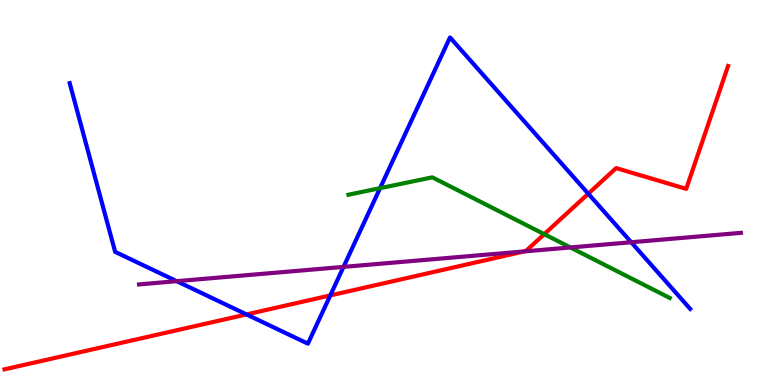[{'lines': ['blue', 'red'], 'intersections': [{'x': 3.18, 'y': 1.83}, {'x': 4.26, 'y': 2.33}, {'x': 7.59, 'y': 4.97}]}, {'lines': ['green', 'red'], 'intersections': [{'x': 7.02, 'y': 3.92}]}, {'lines': ['purple', 'red'], 'intersections': [{'x': 6.76, 'y': 3.47}]}, {'lines': ['blue', 'green'], 'intersections': [{'x': 4.9, 'y': 5.11}]}, {'lines': ['blue', 'purple'], 'intersections': [{'x': 2.28, 'y': 2.7}, {'x': 4.43, 'y': 3.07}, {'x': 8.14, 'y': 3.71}]}, {'lines': ['green', 'purple'], 'intersections': [{'x': 7.36, 'y': 3.57}]}]